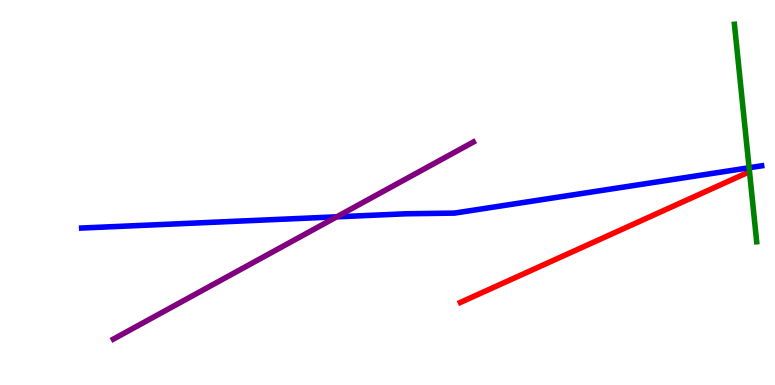[{'lines': ['blue', 'red'], 'intersections': []}, {'lines': ['green', 'red'], 'intersections': []}, {'lines': ['purple', 'red'], 'intersections': []}, {'lines': ['blue', 'green'], 'intersections': [{'x': 9.67, 'y': 5.64}]}, {'lines': ['blue', 'purple'], 'intersections': [{'x': 4.34, 'y': 4.37}]}, {'lines': ['green', 'purple'], 'intersections': []}]